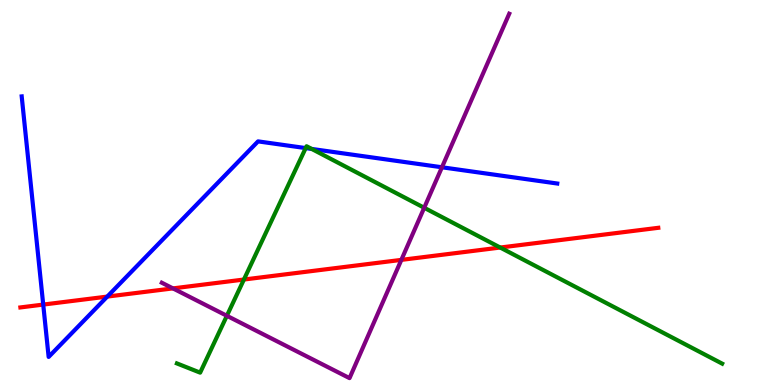[{'lines': ['blue', 'red'], 'intersections': [{'x': 0.558, 'y': 2.09}, {'x': 1.38, 'y': 2.3}]}, {'lines': ['green', 'red'], 'intersections': [{'x': 3.15, 'y': 2.74}, {'x': 6.45, 'y': 3.57}]}, {'lines': ['purple', 'red'], 'intersections': [{'x': 2.23, 'y': 2.51}, {'x': 5.18, 'y': 3.25}]}, {'lines': ['blue', 'green'], 'intersections': [{'x': 3.94, 'y': 6.15}, {'x': 4.02, 'y': 6.13}]}, {'lines': ['blue', 'purple'], 'intersections': [{'x': 5.7, 'y': 5.66}]}, {'lines': ['green', 'purple'], 'intersections': [{'x': 2.93, 'y': 1.8}, {'x': 5.47, 'y': 4.6}]}]